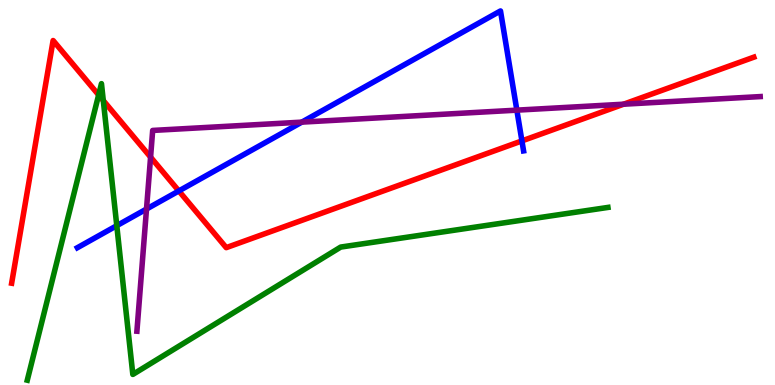[{'lines': ['blue', 'red'], 'intersections': [{'x': 2.31, 'y': 5.04}, {'x': 6.73, 'y': 6.34}]}, {'lines': ['green', 'red'], 'intersections': [{'x': 1.27, 'y': 7.53}, {'x': 1.33, 'y': 7.39}]}, {'lines': ['purple', 'red'], 'intersections': [{'x': 1.94, 'y': 5.92}, {'x': 8.05, 'y': 7.29}]}, {'lines': ['blue', 'green'], 'intersections': [{'x': 1.51, 'y': 4.14}]}, {'lines': ['blue', 'purple'], 'intersections': [{'x': 1.89, 'y': 4.57}, {'x': 3.89, 'y': 6.83}, {'x': 6.67, 'y': 7.14}]}, {'lines': ['green', 'purple'], 'intersections': []}]